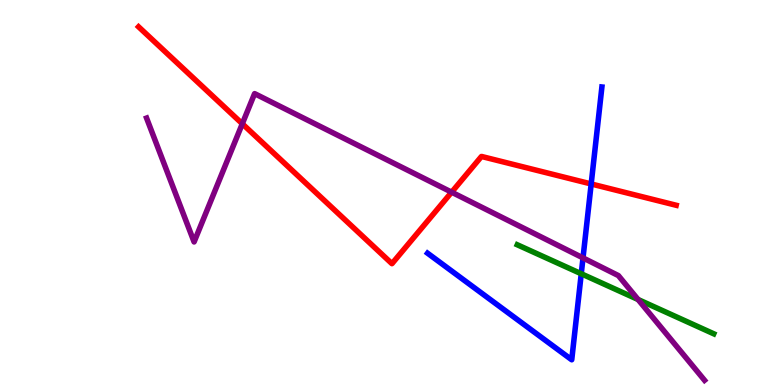[{'lines': ['blue', 'red'], 'intersections': [{'x': 7.63, 'y': 5.22}]}, {'lines': ['green', 'red'], 'intersections': []}, {'lines': ['purple', 'red'], 'intersections': [{'x': 3.13, 'y': 6.78}, {'x': 5.83, 'y': 5.01}]}, {'lines': ['blue', 'green'], 'intersections': [{'x': 7.5, 'y': 2.89}]}, {'lines': ['blue', 'purple'], 'intersections': [{'x': 7.52, 'y': 3.3}]}, {'lines': ['green', 'purple'], 'intersections': [{'x': 8.23, 'y': 2.22}]}]